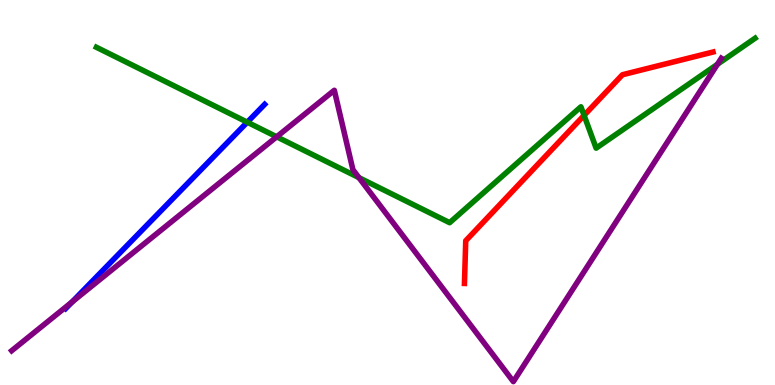[{'lines': ['blue', 'red'], 'intersections': []}, {'lines': ['green', 'red'], 'intersections': [{'x': 7.54, 'y': 7.0}]}, {'lines': ['purple', 'red'], 'intersections': []}, {'lines': ['blue', 'green'], 'intersections': [{'x': 3.19, 'y': 6.83}]}, {'lines': ['blue', 'purple'], 'intersections': [{'x': 0.93, 'y': 2.16}]}, {'lines': ['green', 'purple'], 'intersections': [{'x': 3.57, 'y': 6.45}, {'x': 4.63, 'y': 5.39}, {'x': 9.26, 'y': 8.33}]}]